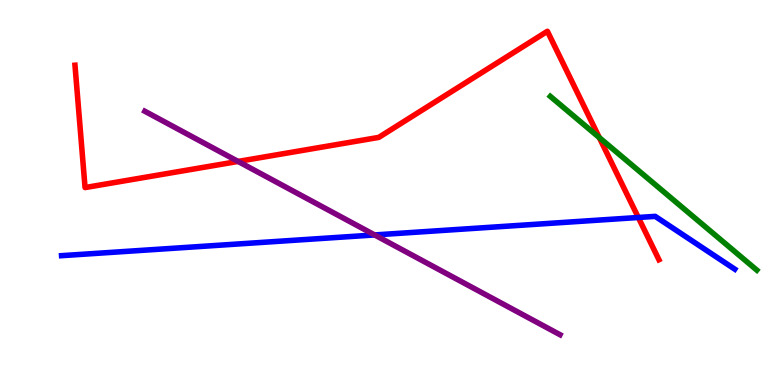[{'lines': ['blue', 'red'], 'intersections': [{'x': 8.24, 'y': 4.35}]}, {'lines': ['green', 'red'], 'intersections': [{'x': 7.73, 'y': 6.43}]}, {'lines': ['purple', 'red'], 'intersections': [{'x': 3.07, 'y': 5.81}]}, {'lines': ['blue', 'green'], 'intersections': []}, {'lines': ['blue', 'purple'], 'intersections': [{'x': 4.83, 'y': 3.9}]}, {'lines': ['green', 'purple'], 'intersections': []}]